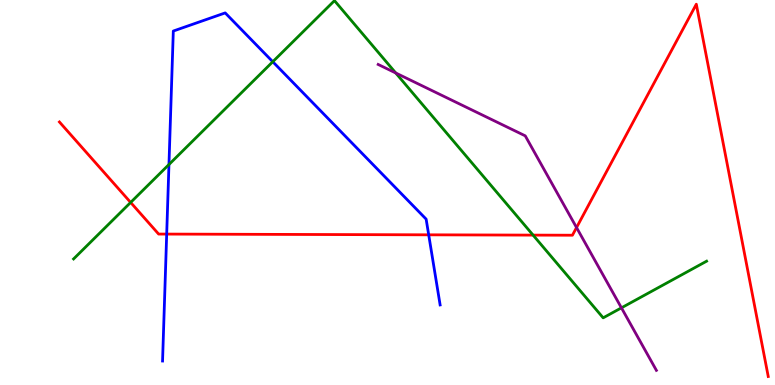[{'lines': ['blue', 'red'], 'intersections': [{'x': 2.15, 'y': 3.92}, {'x': 5.53, 'y': 3.9}]}, {'lines': ['green', 'red'], 'intersections': [{'x': 1.69, 'y': 4.74}, {'x': 6.88, 'y': 3.89}]}, {'lines': ['purple', 'red'], 'intersections': [{'x': 7.44, 'y': 4.09}]}, {'lines': ['blue', 'green'], 'intersections': [{'x': 2.18, 'y': 5.73}, {'x': 3.52, 'y': 8.4}]}, {'lines': ['blue', 'purple'], 'intersections': []}, {'lines': ['green', 'purple'], 'intersections': [{'x': 5.11, 'y': 8.1}, {'x': 8.02, 'y': 2.0}]}]